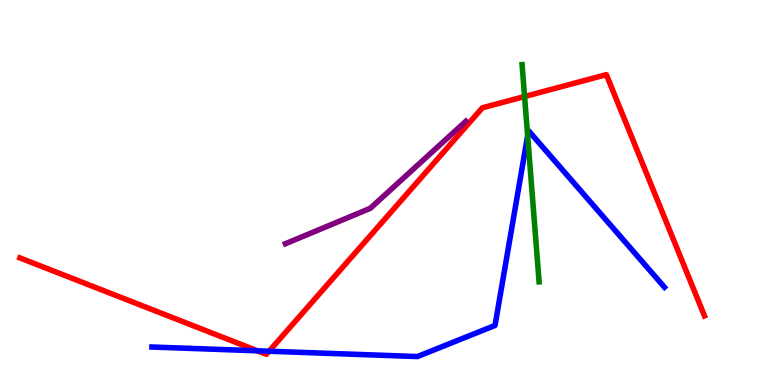[{'lines': ['blue', 'red'], 'intersections': [{'x': 3.32, 'y': 0.888}, {'x': 3.47, 'y': 0.877}]}, {'lines': ['green', 'red'], 'intersections': [{'x': 6.77, 'y': 7.49}]}, {'lines': ['purple', 'red'], 'intersections': []}, {'lines': ['blue', 'green'], 'intersections': [{'x': 6.81, 'y': 6.47}]}, {'lines': ['blue', 'purple'], 'intersections': []}, {'lines': ['green', 'purple'], 'intersections': []}]